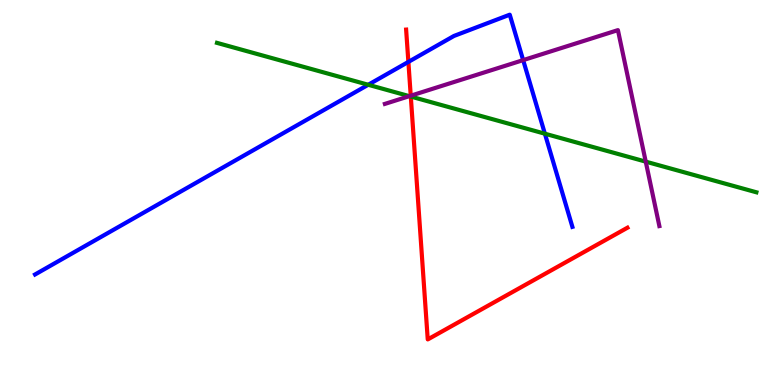[{'lines': ['blue', 'red'], 'intersections': [{'x': 5.27, 'y': 8.39}]}, {'lines': ['green', 'red'], 'intersections': [{'x': 5.3, 'y': 7.49}]}, {'lines': ['purple', 'red'], 'intersections': [{'x': 5.3, 'y': 7.51}]}, {'lines': ['blue', 'green'], 'intersections': [{'x': 4.75, 'y': 7.8}, {'x': 7.03, 'y': 6.53}]}, {'lines': ['blue', 'purple'], 'intersections': [{'x': 6.75, 'y': 8.44}]}, {'lines': ['green', 'purple'], 'intersections': [{'x': 5.28, 'y': 7.5}, {'x': 8.33, 'y': 5.8}]}]